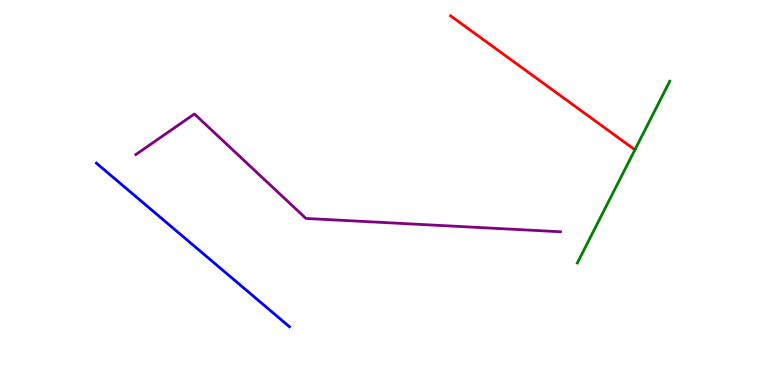[{'lines': ['blue', 'red'], 'intersections': []}, {'lines': ['green', 'red'], 'intersections': []}, {'lines': ['purple', 'red'], 'intersections': []}, {'lines': ['blue', 'green'], 'intersections': []}, {'lines': ['blue', 'purple'], 'intersections': []}, {'lines': ['green', 'purple'], 'intersections': []}]